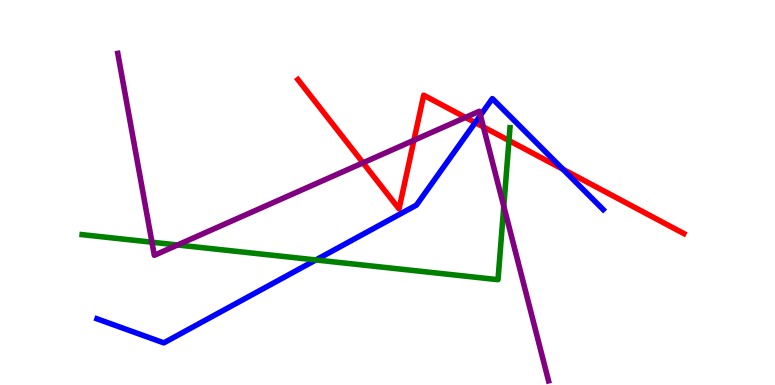[{'lines': ['blue', 'red'], 'intersections': [{'x': 6.13, 'y': 6.82}, {'x': 7.26, 'y': 5.6}]}, {'lines': ['green', 'red'], 'intersections': [{'x': 6.57, 'y': 6.35}]}, {'lines': ['purple', 'red'], 'intersections': [{'x': 4.68, 'y': 5.77}, {'x': 5.34, 'y': 6.36}, {'x': 6.01, 'y': 6.95}, {'x': 6.24, 'y': 6.7}]}, {'lines': ['blue', 'green'], 'intersections': [{'x': 4.08, 'y': 3.25}]}, {'lines': ['blue', 'purple'], 'intersections': [{'x': 6.2, 'y': 7.01}]}, {'lines': ['green', 'purple'], 'intersections': [{'x': 1.96, 'y': 3.71}, {'x': 2.29, 'y': 3.64}, {'x': 6.5, 'y': 4.64}]}]